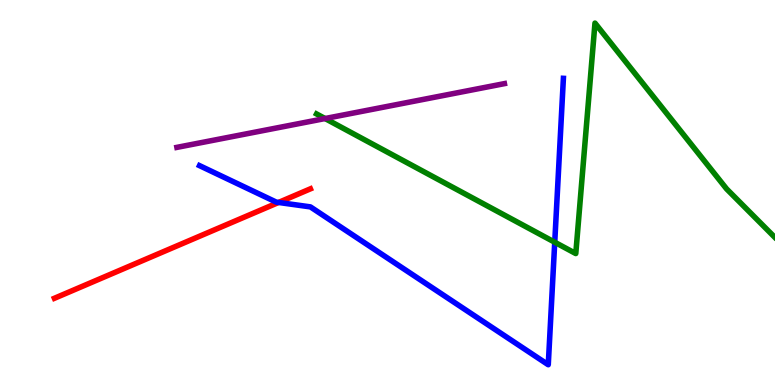[{'lines': ['blue', 'red'], 'intersections': [{'x': 3.59, 'y': 4.74}]}, {'lines': ['green', 'red'], 'intersections': []}, {'lines': ['purple', 'red'], 'intersections': []}, {'lines': ['blue', 'green'], 'intersections': [{'x': 7.16, 'y': 3.71}]}, {'lines': ['blue', 'purple'], 'intersections': []}, {'lines': ['green', 'purple'], 'intersections': [{'x': 4.19, 'y': 6.92}]}]